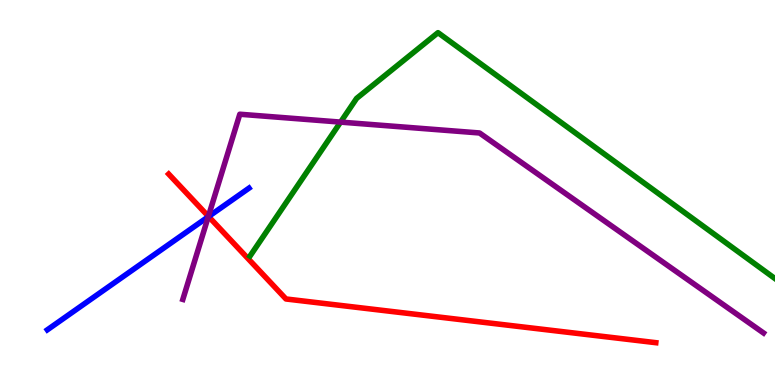[{'lines': ['blue', 'red'], 'intersections': [{'x': 2.69, 'y': 4.38}]}, {'lines': ['green', 'red'], 'intersections': []}, {'lines': ['purple', 'red'], 'intersections': [{'x': 2.69, 'y': 4.38}]}, {'lines': ['blue', 'green'], 'intersections': []}, {'lines': ['blue', 'purple'], 'intersections': [{'x': 2.69, 'y': 4.37}]}, {'lines': ['green', 'purple'], 'intersections': [{'x': 4.39, 'y': 6.83}]}]